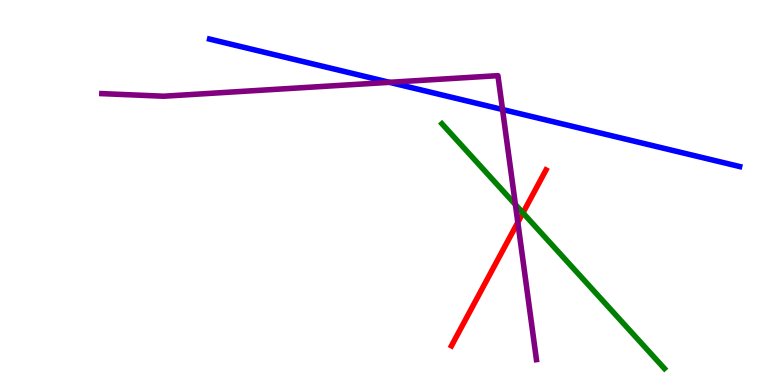[{'lines': ['blue', 'red'], 'intersections': []}, {'lines': ['green', 'red'], 'intersections': [{'x': 6.75, 'y': 4.47}]}, {'lines': ['purple', 'red'], 'intersections': [{'x': 6.68, 'y': 4.22}]}, {'lines': ['blue', 'green'], 'intersections': []}, {'lines': ['blue', 'purple'], 'intersections': [{'x': 5.03, 'y': 7.86}, {'x': 6.48, 'y': 7.16}]}, {'lines': ['green', 'purple'], 'intersections': [{'x': 6.65, 'y': 4.69}]}]